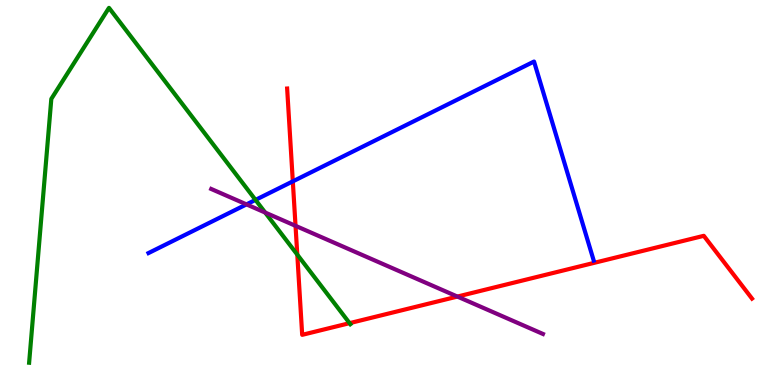[{'lines': ['blue', 'red'], 'intersections': [{'x': 3.78, 'y': 5.29}]}, {'lines': ['green', 'red'], 'intersections': [{'x': 3.84, 'y': 3.39}, {'x': 4.51, 'y': 1.61}]}, {'lines': ['purple', 'red'], 'intersections': [{'x': 3.81, 'y': 4.13}, {'x': 5.9, 'y': 2.3}]}, {'lines': ['blue', 'green'], 'intersections': [{'x': 3.3, 'y': 4.81}]}, {'lines': ['blue', 'purple'], 'intersections': [{'x': 3.18, 'y': 4.69}]}, {'lines': ['green', 'purple'], 'intersections': [{'x': 3.42, 'y': 4.48}]}]